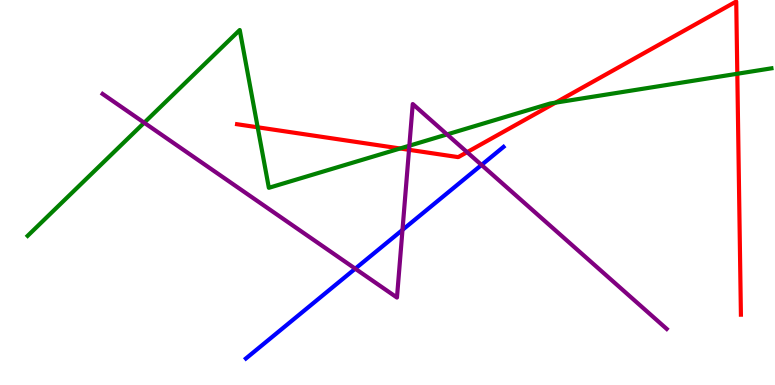[{'lines': ['blue', 'red'], 'intersections': []}, {'lines': ['green', 'red'], 'intersections': [{'x': 3.32, 'y': 6.69}, {'x': 5.16, 'y': 6.14}, {'x': 7.17, 'y': 7.33}, {'x': 9.51, 'y': 8.08}]}, {'lines': ['purple', 'red'], 'intersections': [{'x': 5.28, 'y': 6.11}, {'x': 6.03, 'y': 6.05}]}, {'lines': ['blue', 'green'], 'intersections': []}, {'lines': ['blue', 'purple'], 'intersections': [{'x': 4.58, 'y': 3.02}, {'x': 5.19, 'y': 4.03}, {'x': 6.21, 'y': 5.72}]}, {'lines': ['green', 'purple'], 'intersections': [{'x': 1.86, 'y': 6.81}, {'x': 5.28, 'y': 6.22}, {'x': 5.77, 'y': 6.51}]}]